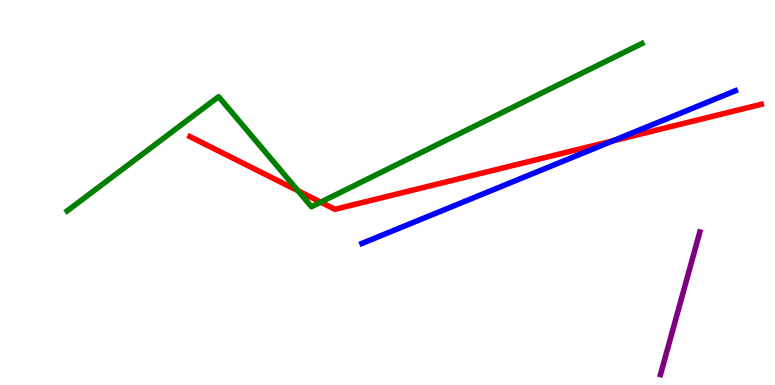[{'lines': ['blue', 'red'], 'intersections': [{'x': 7.91, 'y': 6.34}]}, {'lines': ['green', 'red'], 'intersections': [{'x': 3.85, 'y': 5.04}, {'x': 4.14, 'y': 4.75}]}, {'lines': ['purple', 'red'], 'intersections': []}, {'lines': ['blue', 'green'], 'intersections': []}, {'lines': ['blue', 'purple'], 'intersections': []}, {'lines': ['green', 'purple'], 'intersections': []}]